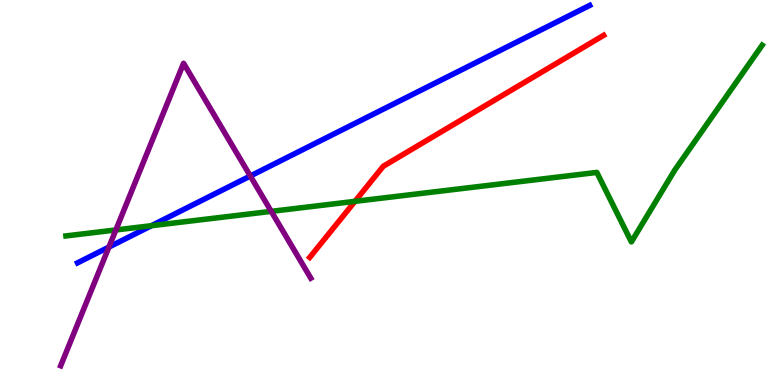[{'lines': ['blue', 'red'], 'intersections': []}, {'lines': ['green', 'red'], 'intersections': [{'x': 4.58, 'y': 4.77}]}, {'lines': ['purple', 'red'], 'intersections': []}, {'lines': ['blue', 'green'], 'intersections': [{'x': 1.95, 'y': 4.14}]}, {'lines': ['blue', 'purple'], 'intersections': [{'x': 1.41, 'y': 3.58}, {'x': 3.23, 'y': 5.43}]}, {'lines': ['green', 'purple'], 'intersections': [{'x': 1.5, 'y': 4.03}, {'x': 3.5, 'y': 4.51}]}]